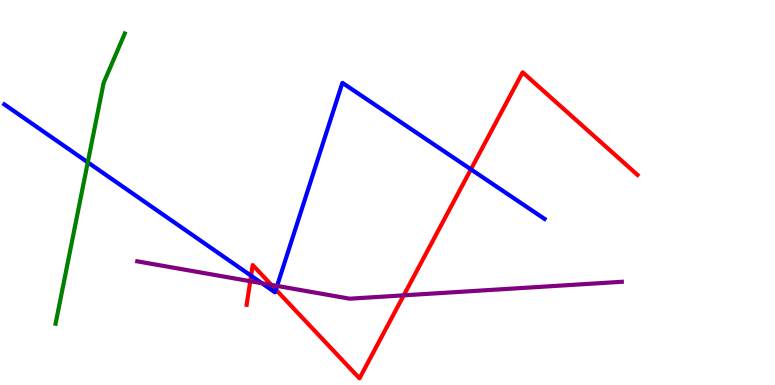[{'lines': ['blue', 'red'], 'intersections': [{'x': 3.24, 'y': 2.84}, {'x': 3.56, 'y': 2.48}, {'x': 6.08, 'y': 5.6}]}, {'lines': ['green', 'red'], 'intersections': []}, {'lines': ['purple', 'red'], 'intersections': [{'x': 3.23, 'y': 2.7}, {'x': 3.5, 'y': 2.6}, {'x': 5.21, 'y': 2.33}]}, {'lines': ['blue', 'green'], 'intersections': [{'x': 1.13, 'y': 5.78}]}, {'lines': ['blue', 'purple'], 'intersections': [{'x': 3.38, 'y': 2.64}, {'x': 3.58, 'y': 2.57}]}, {'lines': ['green', 'purple'], 'intersections': []}]